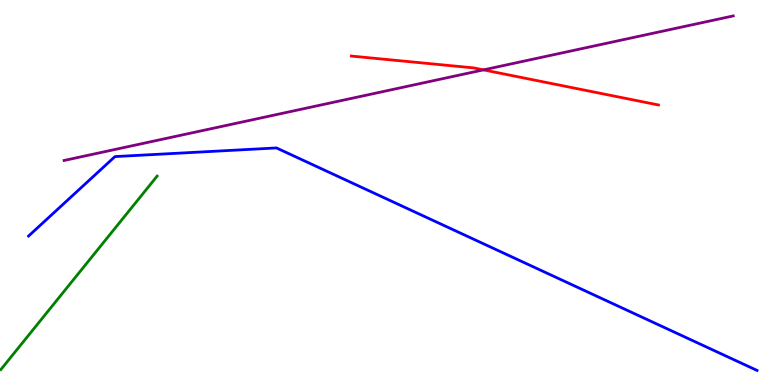[{'lines': ['blue', 'red'], 'intersections': []}, {'lines': ['green', 'red'], 'intersections': []}, {'lines': ['purple', 'red'], 'intersections': [{'x': 6.24, 'y': 8.19}]}, {'lines': ['blue', 'green'], 'intersections': []}, {'lines': ['blue', 'purple'], 'intersections': []}, {'lines': ['green', 'purple'], 'intersections': []}]